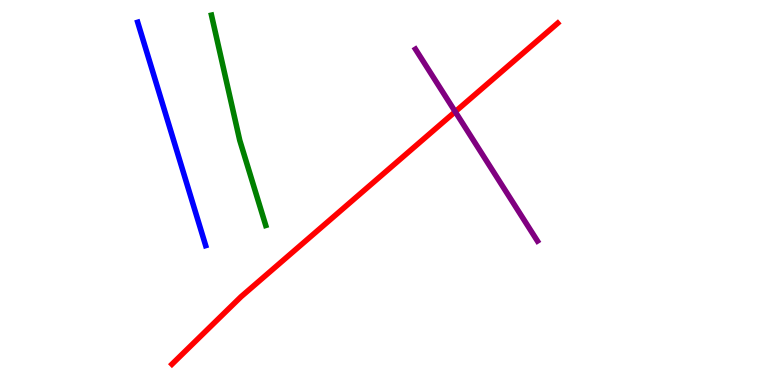[{'lines': ['blue', 'red'], 'intersections': []}, {'lines': ['green', 'red'], 'intersections': []}, {'lines': ['purple', 'red'], 'intersections': [{'x': 5.87, 'y': 7.1}]}, {'lines': ['blue', 'green'], 'intersections': []}, {'lines': ['blue', 'purple'], 'intersections': []}, {'lines': ['green', 'purple'], 'intersections': []}]